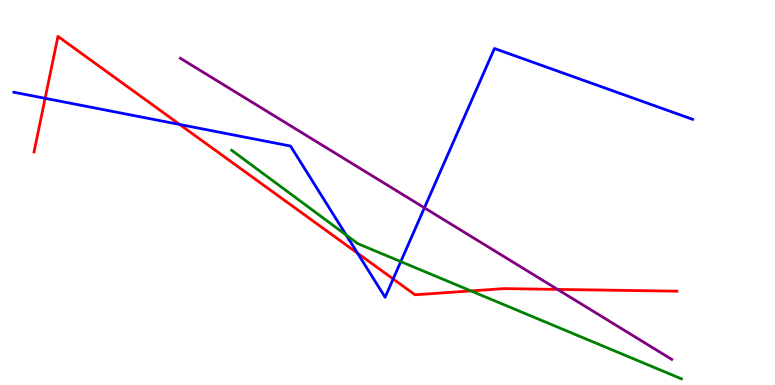[{'lines': ['blue', 'red'], 'intersections': [{'x': 0.582, 'y': 7.45}, {'x': 2.32, 'y': 6.77}, {'x': 4.61, 'y': 3.42}, {'x': 5.07, 'y': 2.75}]}, {'lines': ['green', 'red'], 'intersections': [{'x': 6.08, 'y': 2.44}]}, {'lines': ['purple', 'red'], 'intersections': [{'x': 7.19, 'y': 2.48}]}, {'lines': ['blue', 'green'], 'intersections': [{'x': 4.47, 'y': 3.9}, {'x': 5.17, 'y': 3.21}]}, {'lines': ['blue', 'purple'], 'intersections': [{'x': 5.48, 'y': 4.6}]}, {'lines': ['green', 'purple'], 'intersections': []}]